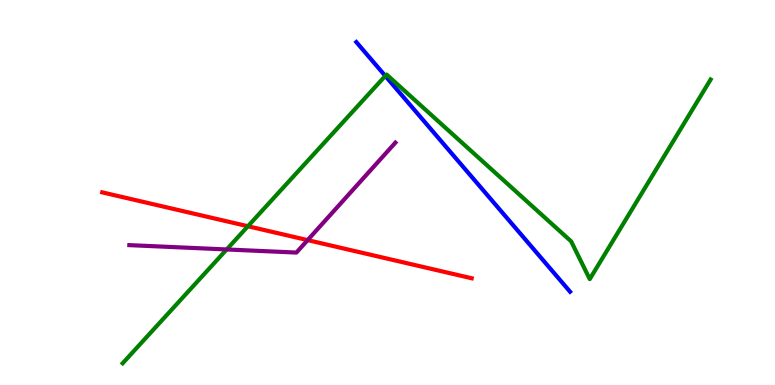[{'lines': ['blue', 'red'], 'intersections': []}, {'lines': ['green', 'red'], 'intersections': [{'x': 3.2, 'y': 4.12}]}, {'lines': ['purple', 'red'], 'intersections': [{'x': 3.97, 'y': 3.76}]}, {'lines': ['blue', 'green'], 'intersections': [{'x': 4.97, 'y': 8.03}]}, {'lines': ['blue', 'purple'], 'intersections': []}, {'lines': ['green', 'purple'], 'intersections': [{'x': 2.92, 'y': 3.52}]}]